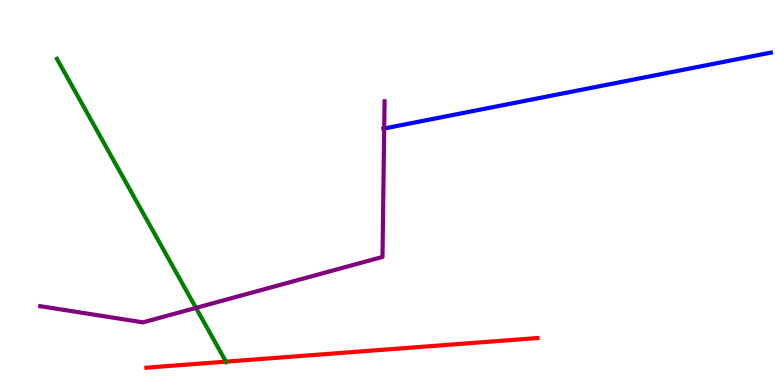[{'lines': ['blue', 'red'], 'intersections': []}, {'lines': ['green', 'red'], 'intersections': [{'x': 2.92, 'y': 0.607}]}, {'lines': ['purple', 'red'], 'intersections': []}, {'lines': ['blue', 'green'], 'intersections': []}, {'lines': ['blue', 'purple'], 'intersections': [{'x': 4.96, 'y': 6.66}]}, {'lines': ['green', 'purple'], 'intersections': [{'x': 2.53, 'y': 2.0}]}]